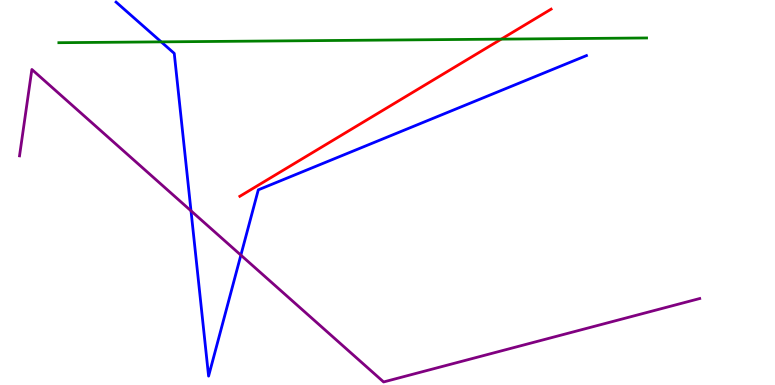[{'lines': ['blue', 'red'], 'intersections': []}, {'lines': ['green', 'red'], 'intersections': [{'x': 6.47, 'y': 8.98}]}, {'lines': ['purple', 'red'], 'intersections': []}, {'lines': ['blue', 'green'], 'intersections': [{'x': 2.08, 'y': 8.91}]}, {'lines': ['blue', 'purple'], 'intersections': [{'x': 2.46, 'y': 4.52}, {'x': 3.11, 'y': 3.37}]}, {'lines': ['green', 'purple'], 'intersections': []}]